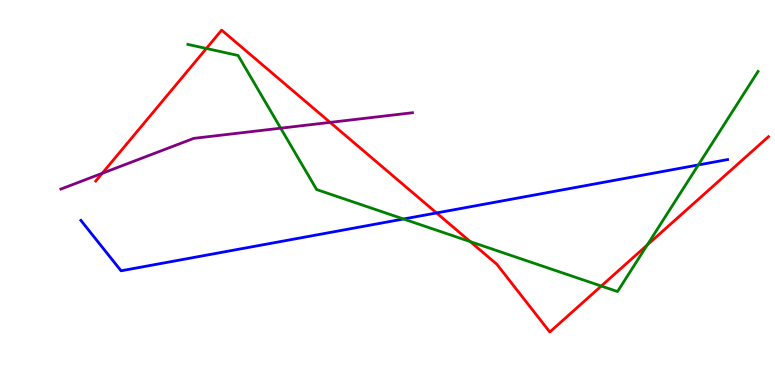[{'lines': ['blue', 'red'], 'intersections': [{'x': 5.63, 'y': 4.47}]}, {'lines': ['green', 'red'], 'intersections': [{'x': 2.66, 'y': 8.74}, {'x': 6.07, 'y': 3.72}, {'x': 7.76, 'y': 2.57}, {'x': 8.35, 'y': 3.64}]}, {'lines': ['purple', 'red'], 'intersections': [{'x': 1.32, 'y': 5.5}, {'x': 4.26, 'y': 6.82}]}, {'lines': ['blue', 'green'], 'intersections': [{'x': 5.21, 'y': 4.31}, {'x': 9.01, 'y': 5.72}]}, {'lines': ['blue', 'purple'], 'intersections': []}, {'lines': ['green', 'purple'], 'intersections': [{'x': 3.62, 'y': 6.67}]}]